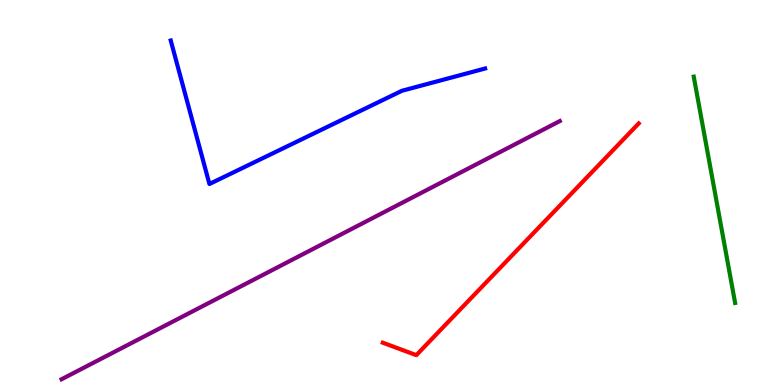[{'lines': ['blue', 'red'], 'intersections': []}, {'lines': ['green', 'red'], 'intersections': []}, {'lines': ['purple', 'red'], 'intersections': []}, {'lines': ['blue', 'green'], 'intersections': []}, {'lines': ['blue', 'purple'], 'intersections': []}, {'lines': ['green', 'purple'], 'intersections': []}]